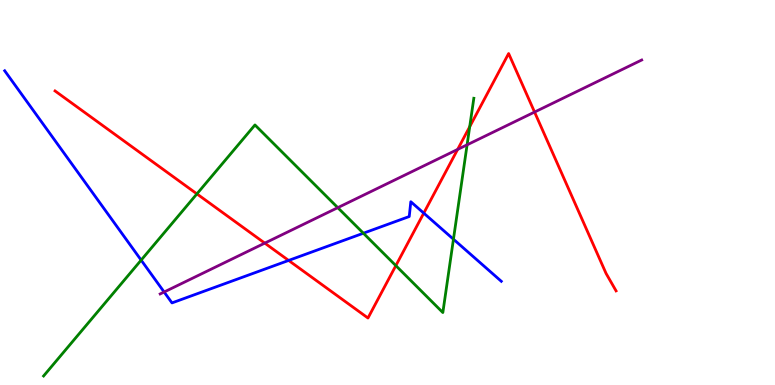[{'lines': ['blue', 'red'], 'intersections': [{'x': 3.72, 'y': 3.24}, {'x': 5.47, 'y': 4.46}]}, {'lines': ['green', 'red'], 'intersections': [{'x': 2.54, 'y': 4.96}, {'x': 5.11, 'y': 3.1}, {'x': 6.06, 'y': 6.71}]}, {'lines': ['purple', 'red'], 'intersections': [{'x': 3.42, 'y': 3.69}, {'x': 5.9, 'y': 6.12}, {'x': 6.9, 'y': 7.09}]}, {'lines': ['blue', 'green'], 'intersections': [{'x': 1.82, 'y': 3.24}, {'x': 4.69, 'y': 3.94}, {'x': 5.85, 'y': 3.79}]}, {'lines': ['blue', 'purple'], 'intersections': [{'x': 2.12, 'y': 2.42}]}, {'lines': ['green', 'purple'], 'intersections': [{'x': 4.36, 'y': 4.61}, {'x': 6.03, 'y': 6.24}]}]